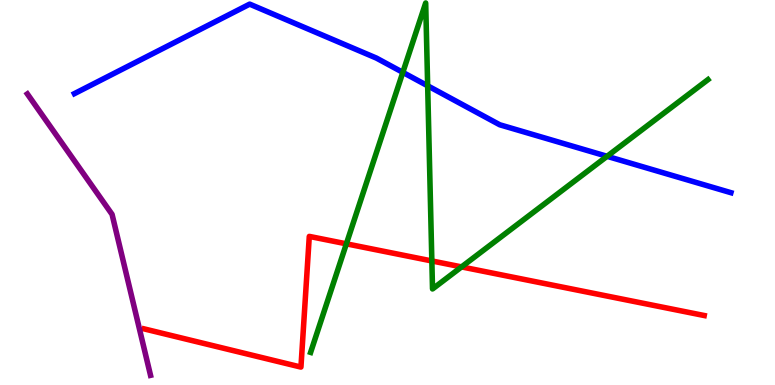[{'lines': ['blue', 'red'], 'intersections': []}, {'lines': ['green', 'red'], 'intersections': [{'x': 4.47, 'y': 3.67}, {'x': 5.57, 'y': 3.22}, {'x': 5.96, 'y': 3.07}]}, {'lines': ['purple', 'red'], 'intersections': []}, {'lines': ['blue', 'green'], 'intersections': [{'x': 5.2, 'y': 8.12}, {'x': 5.52, 'y': 7.77}, {'x': 7.83, 'y': 5.94}]}, {'lines': ['blue', 'purple'], 'intersections': []}, {'lines': ['green', 'purple'], 'intersections': []}]